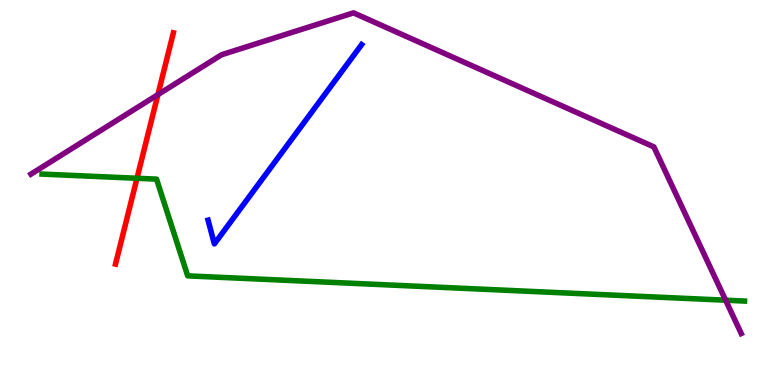[{'lines': ['blue', 'red'], 'intersections': []}, {'lines': ['green', 'red'], 'intersections': [{'x': 1.77, 'y': 5.37}]}, {'lines': ['purple', 'red'], 'intersections': [{'x': 2.04, 'y': 7.54}]}, {'lines': ['blue', 'green'], 'intersections': []}, {'lines': ['blue', 'purple'], 'intersections': []}, {'lines': ['green', 'purple'], 'intersections': [{'x': 9.36, 'y': 2.2}]}]